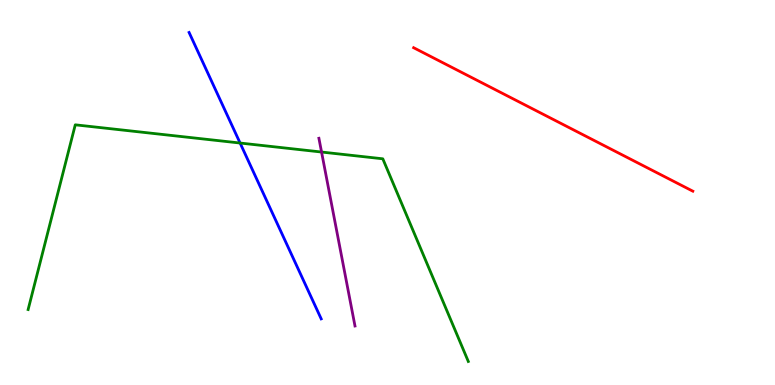[{'lines': ['blue', 'red'], 'intersections': []}, {'lines': ['green', 'red'], 'intersections': []}, {'lines': ['purple', 'red'], 'intersections': []}, {'lines': ['blue', 'green'], 'intersections': [{'x': 3.1, 'y': 6.28}]}, {'lines': ['blue', 'purple'], 'intersections': []}, {'lines': ['green', 'purple'], 'intersections': [{'x': 4.15, 'y': 6.05}]}]